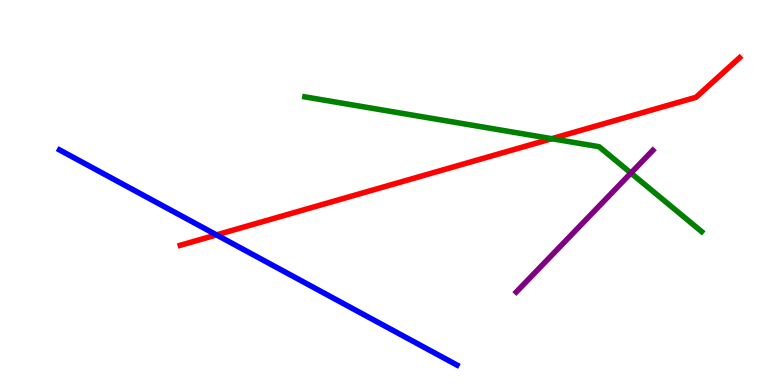[{'lines': ['blue', 'red'], 'intersections': [{'x': 2.79, 'y': 3.9}]}, {'lines': ['green', 'red'], 'intersections': [{'x': 7.12, 'y': 6.4}]}, {'lines': ['purple', 'red'], 'intersections': []}, {'lines': ['blue', 'green'], 'intersections': []}, {'lines': ['blue', 'purple'], 'intersections': []}, {'lines': ['green', 'purple'], 'intersections': [{'x': 8.14, 'y': 5.5}]}]